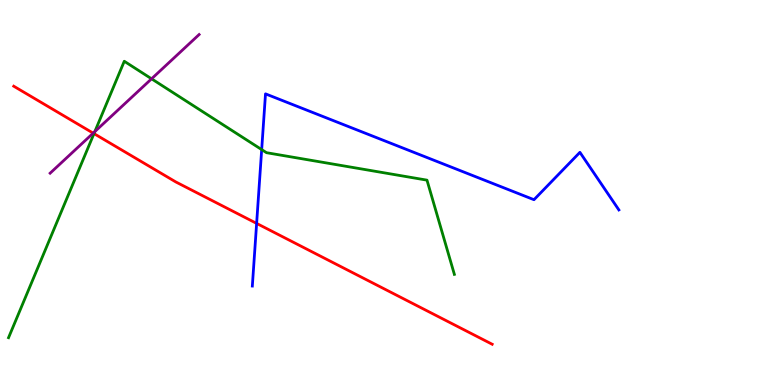[{'lines': ['blue', 'red'], 'intersections': [{'x': 3.31, 'y': 4.2}]}, {'lines': ['green', 'red'], 'intersections': [{'x': 1.21, 'y': 6.53}]}, {'lines': ['purple', 'red'], 'intersections': [{'x': 1.2, 'y': 6.54}]}, {'lines': ['blue', 'green'], 'intersections': [{'x': 3.38, 'y': 6.11}]}, {'lines': ['blue', 'purple'], 'intersections': []}, {'lines': ['green', 'purple'], 'intersections': [{'x': 1.22, 'y': 6.58}, {'x': 1.96, 'y': 7.95}]}]